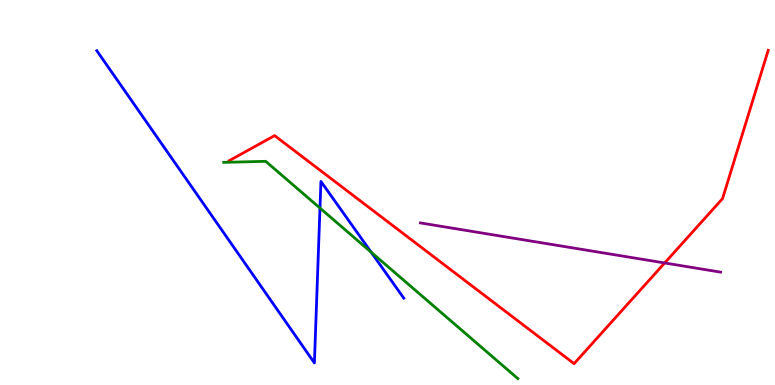[{'lines': ['blue', 'red'], 'intersections': []}, {'lines': ['green', 'red'], 'intersections': []}, {'lines': ['purple', 'red'], 'intersections': [{'x': 8.58, 'y': 3.17}]}, {'lines': ['blue', 'green'], 'intersections': [{'x': 4.13, 'y': 4.6}, {'x': 4.79, 'y': 3.45}]}, {'lines': ['blue', 'purple'], 'intersections': []}, {'lines': ['green', 'purple'], 'intersections': []}]